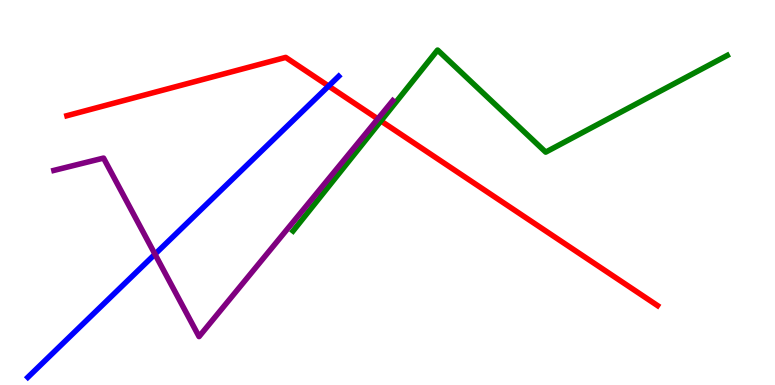[{'lines': ['blue', 'red'], 'intersections': [{'x': 4.24, 'y': 7.77}]}, {'lines': ['green', 'red'], 'intersections': [{'x': 4.92, 'y': 6.86}]}, {'lines': ['purple', 'red'], 'intersections': [{'x': 4.88, 'y': 6.91}]}, {'lines': ['blue', 'green'], 'intersections': []}, {'lines': ['blue', 'purple'], 'intersections': [{'x': 2.0, 'y': 3.4}]}, {'lines': ['green', 'purple'], 'intersections': []}]